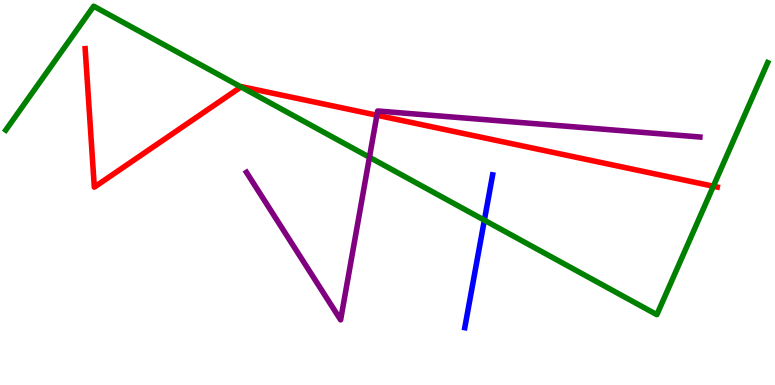[{'lines': ['blue', 'red'], 'intersections': []}, {'lines': ['green', 'red'], 'intersections': [{'x': 3.11, 'y': 7.74}, {'x': 9.2, 'y': 5.16}]}, {'lines': ['purple', 'red'], 'intersections': [{'x': 4.86, 'y': 7.01}]}, {'lines': ['blue', 'green'], 'intersections': [{'x': 6.25, 'y': 4.28}]}, {'lines': ['blue', 'purple'], 'intersections': []}, {'lines': ['green', 'purple'], 'intersections': [{'x': 4.77, 'y': 5.92}]}]